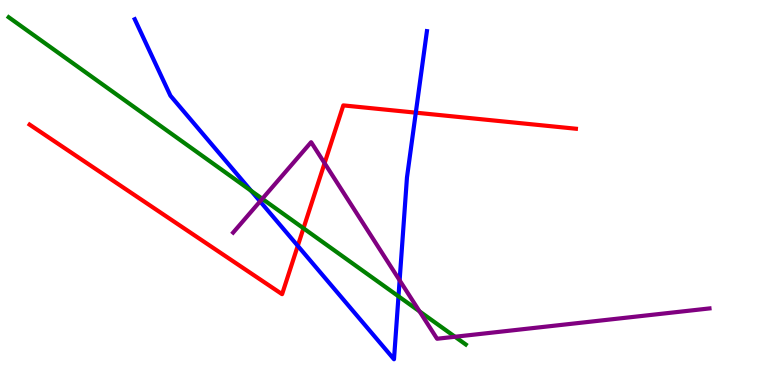[{'lines': ['blue', 'red'], 'intersections': [{'x': 3.84, 'y': 3.61}, {'x': 5.37, 'y': 7.07}]}, {'lines': ['green', 'red'], 'intersections': [{'x': 3.92, 'y': 4.07}]}, {'lines': ['purple', 'red'], 'intersections': [{'x': 4.19, 'y': 5.76}]}, {'lines': ['blue', 'green'], 'intersections': [{'x': 3.24, 'y': 5.04}, {'x': 5.14, 'y': 2.3}]}, {'lines': ['blue', 'purple'], 'intersections': [{'x': 3.36, 'y': 4.77}, {'x': 5.16, 'y': 2.72}]}, {'lines': ['green', 'purple'], 'intersections': [{'x': 3.38, 'y': 4.84}, {'x': 5.41, 'y': 1.91}, {'x': 5.87, 'y': 1.25}]}]